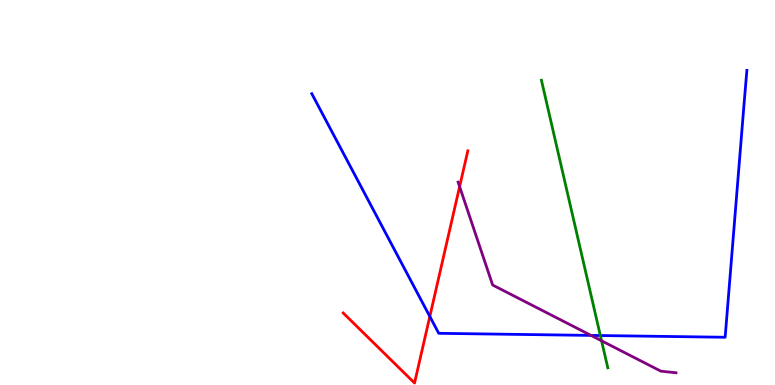[{'lines': ['blue', 'red'], 'intersections': [{'x': 5.55, 'y': 1.78}]}, {'lines': ['green', 'red'], 'intersections': []}, {'lines': ['purple', 'red'], 'intersections': [{'x': 5.93, 'y': 5.15}]}, {'lines': ['blue', 'green'], 'intersections': [{'x': 7.75, 'y': 1.28}]}, {'lines': ['blue', 'purple'], 'intersections': [{'x': 7.63, 'y': 1.29}]}, {'lines': ['green', 'purple'], 'intersections': [{'x': 7.76, 'y': 1.15}]}]